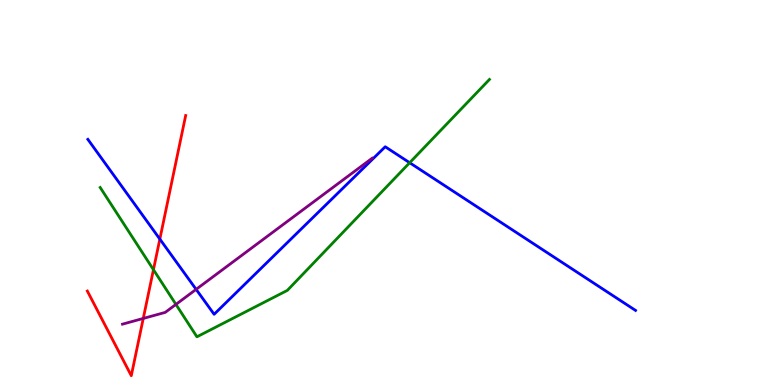[{'lines': ['blue', 'red'], 'intersections': [{'x': 2.06, 'y': 3.79}]}, {'lines': ['green', 'red'], 'intersections': [{'x': 1.98, 'y': 3.0}]}, {'lines': ['purple', 'red'], 'intersections': [{'x': 1.85, 'y': 1.73}]}, {'lines': ['blue', 'green'], 'intersections': [{'x': 5.29, 'y': 5.77}]}, {'lines': ['blue', 'purple'], 'intersections': [{'x': 2.53, 'y': 2.48}]}, {'lines': ['green', 'purple'], 'intersections': [{'x': 2.27, 'y': 2.09}]}]